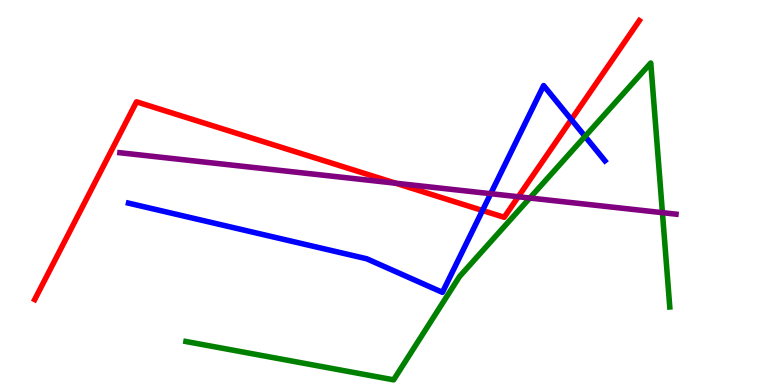[{'lines': ['blue', 'red'], 'intersections': [{'x': 6.23, 'y': 4.53}, {'x': 7.37, 'y': 6.89}]}, {'lines': ['green', 'red'], 'intersections': []}, {'lines': ['purple', 'red'], 'intersections': [{'x': 5.1, 'y': 5.24}, {'x': 6.69, 'y': 4.89}]}, {'lines': ['blue', 'green'], 'intersections': [{'x': 7.55, 'y': 6.46}]}, {'lines': ['blue', 'purple'], 'intersections': [{'x': 6.33, 'y': 4.97}]}, {'lines': ['green', 'purple'], 'intersections': [{'x': 6.84, 'y': 4.86}, {'x': 8.55, 'y': 4.48}]}]